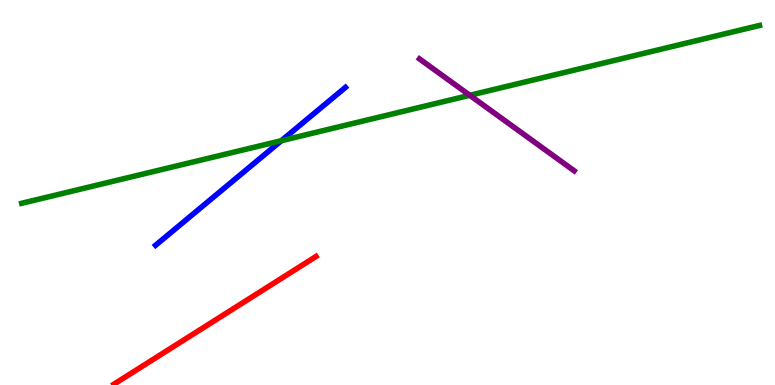[{'lines': ['blue', 'red'], 'intersections': []}, {'lines': ['green', 'red'], 'intersections': []}, {'lines': ['purple', 'red'], 'intersections': []}, {'lines': ['blue', 'green'], 'intersections': [{'x': 3.63, 'y': 6.35}]}, {'lines': ['blue', 'purple'], 'intersections': []}, {'lines': ['green', 'purple'], 'intersections': [{'x': 6.06, 'y': 7.52}]}]